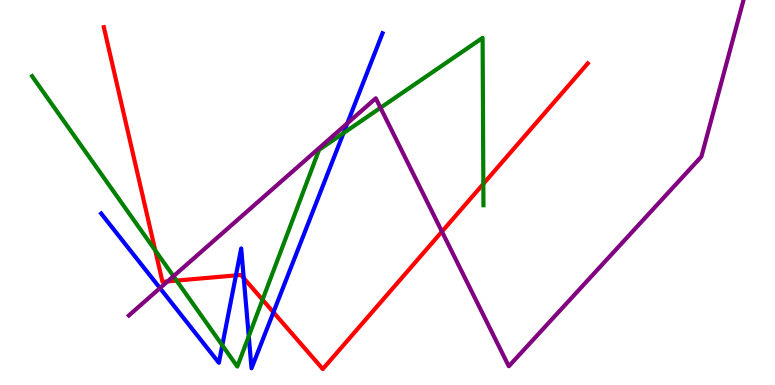[{'lines': ['blue', 'red'], 'intersections': [{'x': 3.04, 'y': 2.85}, {'x': 3.15, 'y': 2.78}, {'x': 3.53, 'y': 1.89}]}, {'lines': ['green', 'red'], 'intersections': [{'x': 2.0, 'y': 3.5}, {'x': 2.28, 'y': 2.71}, {'x': 3.39, 'y': 2.21}, {'x': 6.24, 'y': 5.22}]}, {'lines': ['purple', 'red'], 'intersections': [{'x': 2.16, 'y': 2.69}, {'x': 5.7, 'y': 3.98}]}, {'lines': ['blue', 'green'], 'intersections': [{'x': 2.87, 'y': 1.03}, {'x': 3.21, 'y': 1.27}, {'x': 4.43, 'y': 6.54}]}, {'lines': ['blue', 'purple'], 'intersections': [{'x': 2.06, 'y': 2.52}, {'x': 4.48, 'y': 6.8}]}, {'lines': ['green', 'purple'], 'intersections': [{'x': 2.24, 'y': 2.83}, {'x': 4.91, 'y': 7.2}]}]